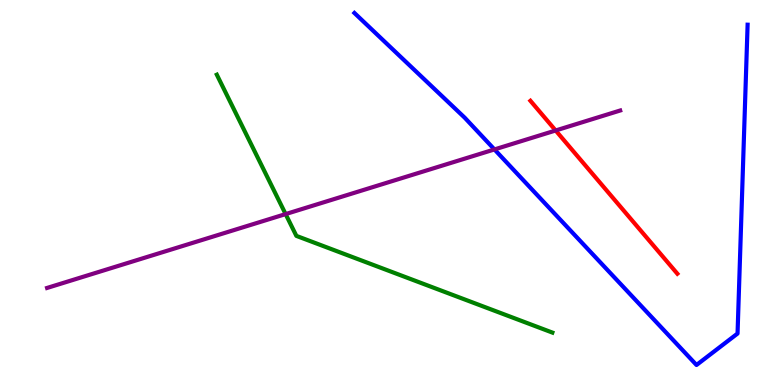[{'lines': ['blue', 'red'], 'intersections': []}, {'lines': ['green', 'red'], 'intersections': []}, {'lines': ['purple', 'red'], 'intersections': [{'x': 7.17, 'y': 6.61}]}, {'lines': ['blue', 'green'], 'intersections': []}, {'lines': ['blue', 'purple'], 'intersections': [{'x': 6.38, 'y': 6.12}]}, {'lines': ['green', 'purple'], 'intersections': [{'x': 3.69, 'y': 4.44}]}]